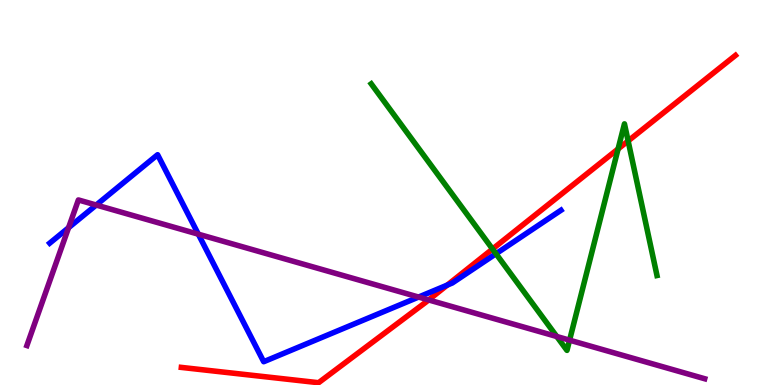[{'lines': ['blue', 'red'], 'intersections': [{'x': 5.77, 'y': 2.6}]}, {'lines': ['green', 'red'], 'intersections': [{'x': 6.36, 'y': 3.53}, {'x': 7.98, 'y': 6.13}, {'x': 8.1, 'y': 6.34}]}, {'lines': ['purple', 'red'], 'intersections': [{'x': 5.53, 'y': 2.21}]}, {'lines': ['blue', 'green'], 'intersections': [{'x': 6.4, 'y': 3.41}]}, {'lines': ['blue', 'purple'], 'intersections': [{'x': 0.885, 'y': 4.09}, {'x': 1.24, 'y': 4.67}, {'x': 2.56, 'y': 3.92}, {'x': 5.4, 'y': 2.28}]}, {'lines': ['green', 'purple'], 'intersections': [{'x': 7.18, 'y': 1.26}, {'x': 7.35, 'y': 1.16}]}]